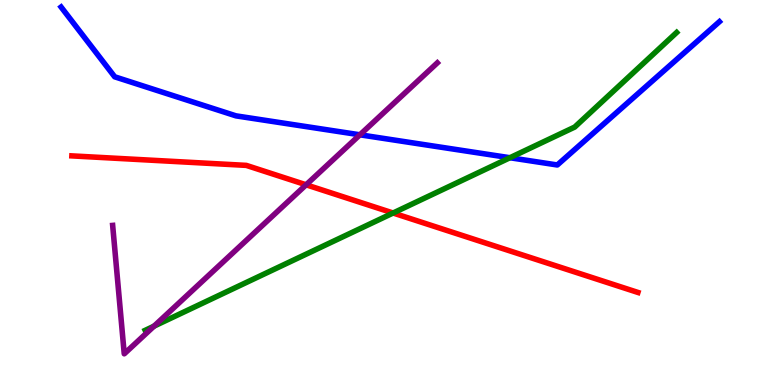[{'lines': ['blue', 'red'], 'intersections': []}, {'lines': ['green', 'red'], 'intersections': [{'x': 5.07, 'y': 4.47}]}, {'lines': ['purple', 'red'], 'intersections': [{'x': 3.95, 'y': 5.2}]}, {'lines': ['blue', 'green'], 'intersections': [{'x': 6.58, 'y': 5.9}]}, {'lines': ['blue', 'purple'], 'intersections': [{'x': 4.64, 'y': 6.5}]}, {'lines': ['green', 'purple'], 'intersections': [{'x': 1.99, 'y': 1.53}]}]